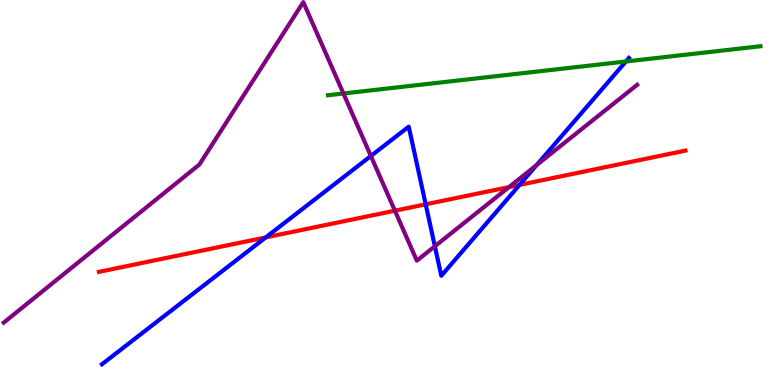[{'lines': ['blue', 'red'], 'intersections': [{'x': 3.43, 'y': 3.83}, {'x': 5.49, 'y': 4.69}, {'x': 6.7, 'y': 5.2}]}, {'lines': ['green', 'red'], 'intersections': []}, {'lines': ['purple', 'red'], 'intersections': [{'x': 5.1, 'y': 4.53}, {'x': 6.57, 'y': 5.14}]}, {'lines': ['blue', 'green'], 'intersections': [{'x': 8.08, 'y': 8.4}]}, {'lines': ['blue', 'purple'], 'intersections': [{'x': 4.79, 'y': 5.95}, {'x': 5.61, 'y': 3.6}, {'x': 6.93, 'y': 5.71}]}, {'lines': ['green', 'purple'], 'intersections': [{'x': 4.43, 'y': 7.57}]}]